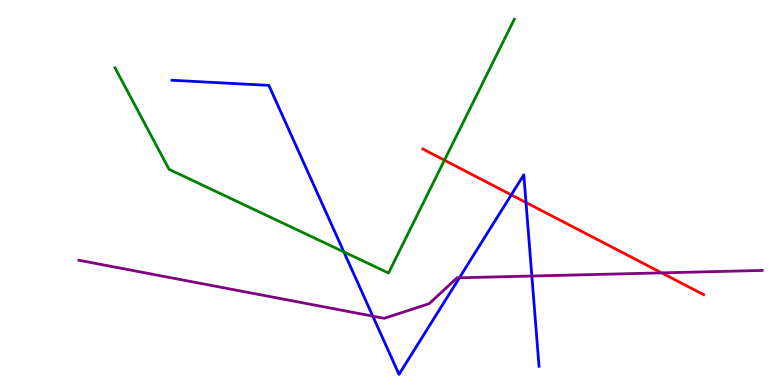[{'lines': ['blue', 'red'], 'intersections': [{'x': 6.6, 'y': 4.94}, {'x': 6.79, 'y': 4.74}]}, {'lines': ['green', 'red'], 'intersections': [{'x': 5.73, 'y': 5.84}]}, {'lines': ['purple', 'red'], 'intersections': [{'x': 8.54, 'y': 2.91}]}, {'lines': ['blue', 'green'], 'intersections': [{'x': 4.44, 'y': 3.46}]}, {'lines': ['blue', 'purple'], 'intersections': [{'x': 4.81, 'y': 1.79}, {'x': 5.93, 'y': 2.78}, {'x': 6.86, 'y': 2.83}]}, {'lines': ['green', 'purple'], 'intersections': []}]